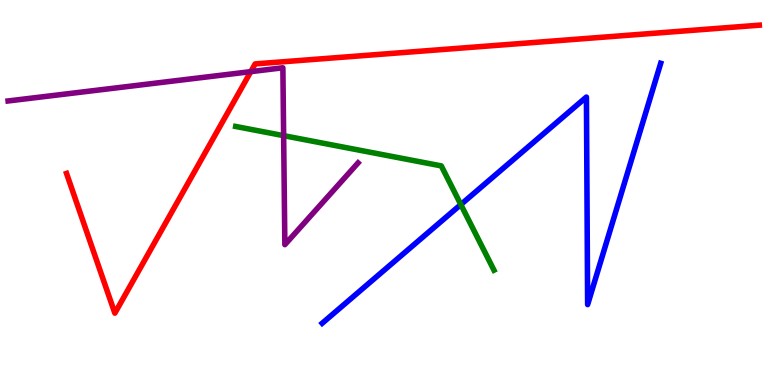[{'lines': ['blue', 'red'], 'intersections': []}, {'lines': ['green', 'red'], 'intersections': []}, {'lines': ['purple', 'red'], 'intersections': [{'x': 3.24, 'y': 8.14}]}, {'lines': ['blue', 'green'], 'intersections': [{'x': 5.95, 'y': 4.69}]}, {'lines': ['blue', 'purple'], 'intersections': []}, {'lines': ['green', 'purple'], 'intersections': [{'x': 3.66, 'y': 6.48}]}]